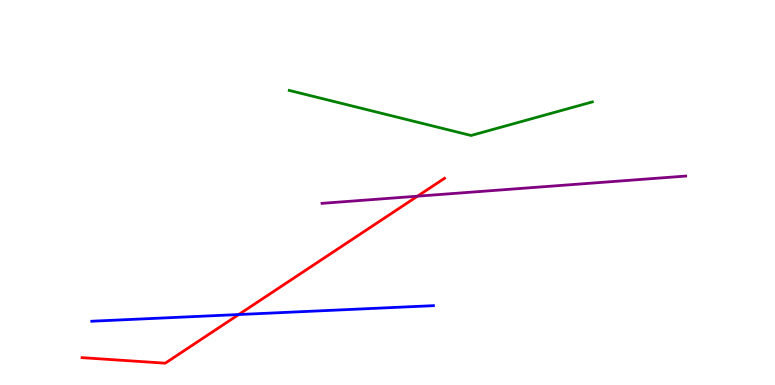[{'lines': ['blue', 'red'], 'intersections': [{'x': 3.08, 'y': 1.83}]}, {'lines': ['green', 'red'], 'intersections': []}, {'lines': ['purple', 'red'], 'intersections': [{'x': 5.39, 'y': 4.9}]}, {'lines': ['blue', 'green'], 'intersections': []}, {'lines': ['blue', 'purple'], 'intersections': []}, {'lines': ['green', 'purple'], 'intersections': []}]